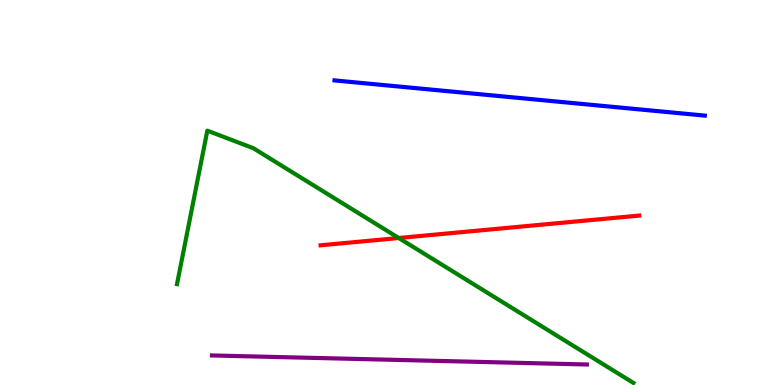[{'lines': ['blue', 'red'], 'intersections': []}, {'lines': ['green', 'red'], 'intersections': [{'x': 5.15, 'y': 3.82}]}, {'lines': ['purple', 'red'], 'intersections': []}, {'lines': ['blue', 'green'], 'intersections': []}, {'lines': ['blue', 'purple'], 'intersections': []}, {'lines': ['green', 'purple'], 'intersections': []}]